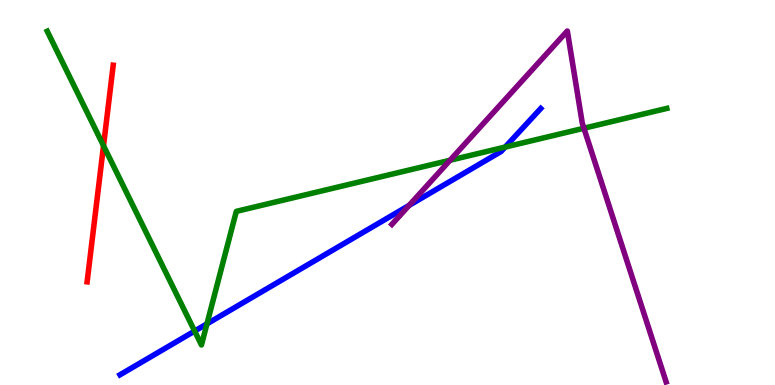[{'lines': ['blue', 'red'], 'intersections': []}, {'lines': ['green', 'red'], 'intersections': [{'x': 1.34, 'y': 6.22}]}, {'lines': ['purple', 'red'], 'intersections': []}, {'lines': ['blue', 'green'], 'intersections': [{'x': 2.51, 'y': 1.4}, {'x': 2.67, 'y': 1.59}, {'x': 6.52, 'y': 6.18}]}, {'lines': ['blue', 'purple'], 'intersections': [{'x': 5.28, 'y': 4.66}]}, {'lines': ['green', 'purple'], 'intersections': [{'x': 5.81, 'y': 5.84}, {'x': 7.53, 'y': 6.67}]}]